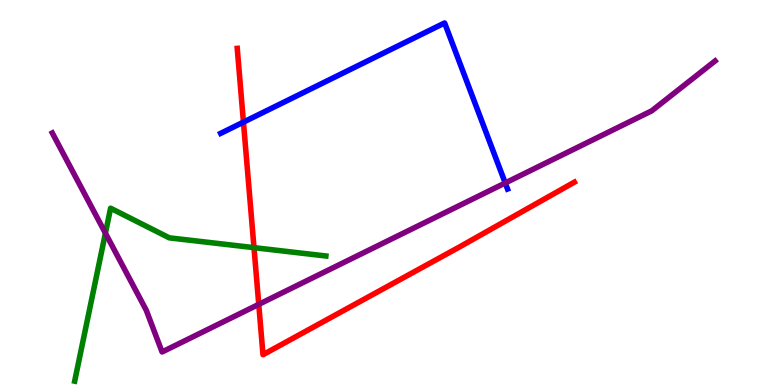[{'lines': ['blue', 'red'], 'intersections': [{'x': 3.14, 'y': 6.83}]}, {'lines': ['green', 'red'], 'intersections': [{'x': 3.28, 'y': 3.57}]}, {'lines': ['purple', 'red'], 'intersections': [{'x': 3.34, 'y': 2.09}]}, {'lines': ['blue', 'green'], 'intersections': []}, {'lines': ['blue', 'purple'], 'intersections': [{'x': 6.52, 'y': 5.25}]}, {'lines': ['green', 'purple'], 'intersections': [{'x': 1.36, 'y': 3.94}]}]